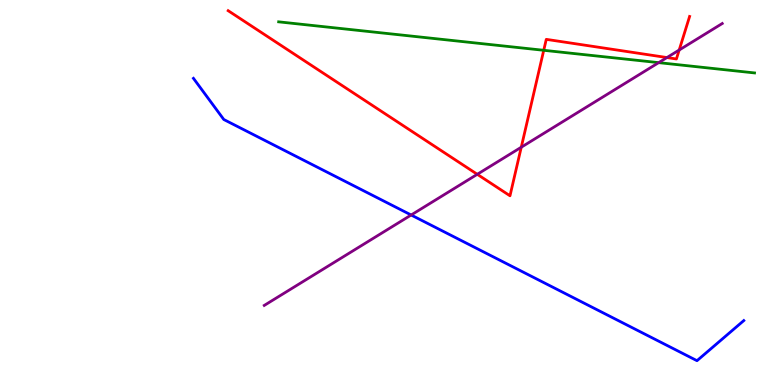[{'lines': ['blue', 'red'], 'intersections': []}, {'lines': ['green', 'red'], 'intersections': [{'x': 7.02, 'y': 8.69}]}, {'lines': ['purple', 'red'], 'intersections': [{'x': 6.16, 'y': 5.47}, {'x': 6.73, 'y': 6.18}, {'x': 8.61, 'y': 8.51}, {'x': 8.76, 'y': 8.7}]}, {'lines': ['blue', 'green'], 'intersections': []}, {'lines': ['blue', 'purple'], 'intersections': [{'x': 5.31, 'y': 4.42}]}, {'lines': ['green', 'purple'], 'intersections': [{'x': 8.5, 'y': 8.37}]}]